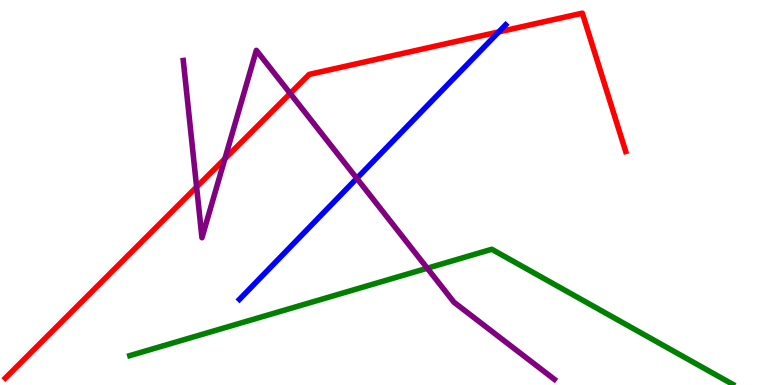[{'lines': ['blue', 'red'], 'intersections': [{'x': 6.44, 'y': 9.17}]}, {'lines': ['green', 'red'], 'intersections': []}, {'lines': ['purple', 'red'], 'intersections': [{'x': 2.54, 'y': 5.14}, {'x': 2.9, 'y': 5.88}, {'x': 3.74, 'y': 7.57}]}, {'lines': ['blue', 'green'], 'intersections': []}, {'lines': ['blue', 'purple'], 'intersections': [{'x': 4.6, 'y': 5.37}]}, {'lines': ['green', 'purple'], 'intersections': [{'x': 5.51, 'y': 3.03}]}]